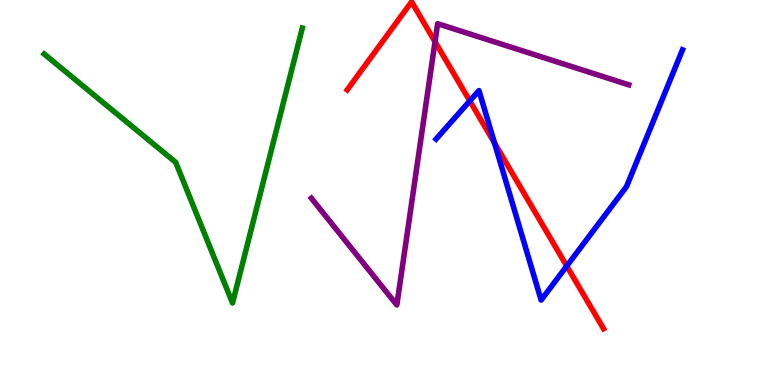[{'lines': ['blue', 'red'], 'intersections': [{'x': 6.06, 'y': 7.38}, {'x': 6.38, 'y': 6.28}, {'x': 7.31, 'y': 3.09}]}, {'lines': ['green', 'red'], 'intersections': []}, {'lines': ['purple', 'red'], 'intersections': [{'x': 5.61, 'y': 8.92}]}, {'lines': ['blue', 'green'], 'intersections': []}, {'lines': ['blue', 'purple'], 'intersections': []}, {'lines': ['green', 'purple'], 'intersections': []}]